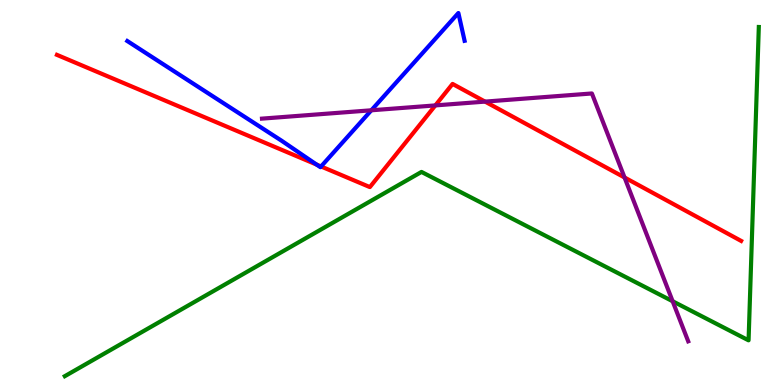[{'lines': ['blue', 'red'], 'intersections': [{'x': 4.09, 'y': 5.73}, {'x': 4.14, 'y': 5.68}]}, {'lines': ['green', 'red'], 'intersections': []}, {'lines': ['purple', 'red'], 'intersections': [{'x': 5.62, 'y': 7.26}, {'x': 6.26, 'y': 7.36}, {'x': 8.06, 'y': 5.39}]}, {'lines': ['blue', 'green'], 'intersections': []}, {'lines': ['blue', 'purple'], 'intersections': [{'x': 4.79, 'y': 7.14}]}, {'lines': ['green', 'purple'], 'intersections': [{'x': 8.68, 'y': 2.18}]}]